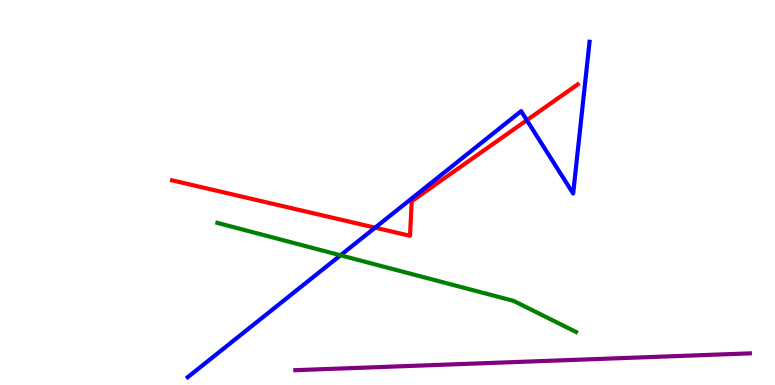[{'lines': ['blue', 'red'], 'intersections': [{'x': 4.84, 'y': 4.09}, {'x': 6.8, 'y': 6.88}]}, {'lines': ['green', 'red'], 'intersections': []}, {'lines': ['purple', 'red'], 'intersections': []}, {'lines': ['blue', 'green'], 'intersections': [{'x': 4.39, 'y': 3.37}]}, {'lines': ['blue', 'purple'], 'intersections': []}, {'lines': ['green', 'purple'], 'intersections': []}]